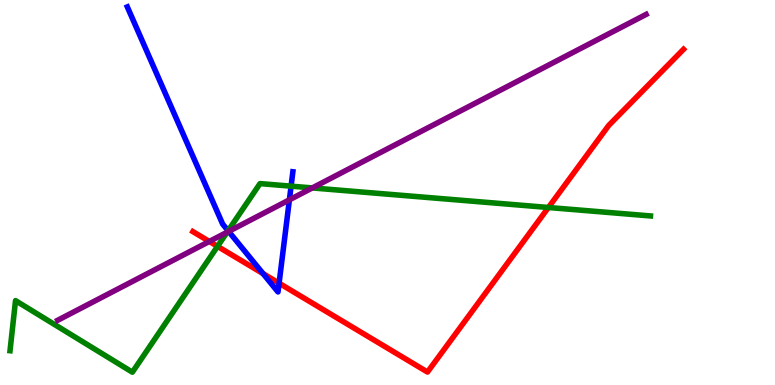[{'lines': ['blue', 'red'], 'intersections': [{'x': 3.39, 'y': 2.89}, {'x': 3.6, 'y': 2.64}]}, {'lines': ['green', 'red'], 'intersections': [{'x': 2.81, 'y': 3.6}, {'x': 7.08, 'y': 4.61}]}, {'lines': ['purple', 'red'], 'intersections': [{'x': 2.7, 'y': 3.73}]}, {'lines': ['blue', 'green'], 'intersections': [{'x': 2.94, 'y': 4.01}, {'x': 3.76, 'y': 5.16}]}, {'lines': ['blue', 'purple'], 'intersections': [{'x': 2.95, 'y': 3.99}, {'x': 3.73, 'y': 4.81}]}, {'lines': ['green', 'purple'], 'intersections': [{'x': 2.93, 'y': 3.97}, {'x': 4.03, 'y': 5.12}]}]